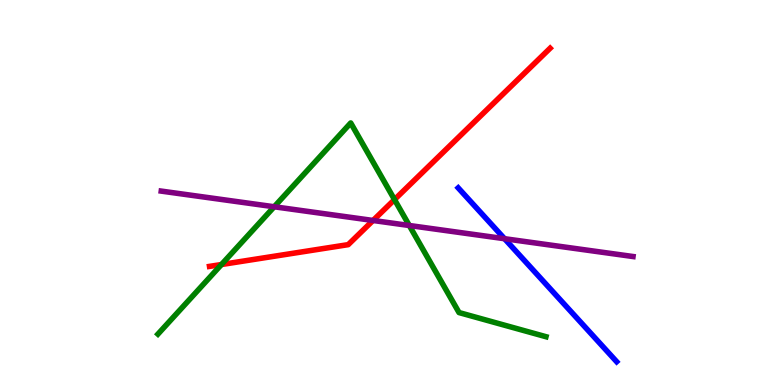[{'lines': ['blue', 'red'], 'intersections': []}, {'lines': ['green', 'red'], 'intersections': [{'x': 2.86, 'y': 3.13}, {'x': 5.09, 'y': 4.82}]}, {'lines': ['purple', 'red'], 'intersections': [{'x': 4.81, 'y': 4.27}]}, {'lines': ['blue', 'green'], 'intersections': []}, {'lines': ['blue', 'purple'], 'intersections': [{'x': 6.51, 'y': 3.8}]}, {'lines': ['green', 'purple'], 'intersections': [{'x': 3.54, 'y': 4.63}, {'x': 5.28, 'y': 4.14}]}]